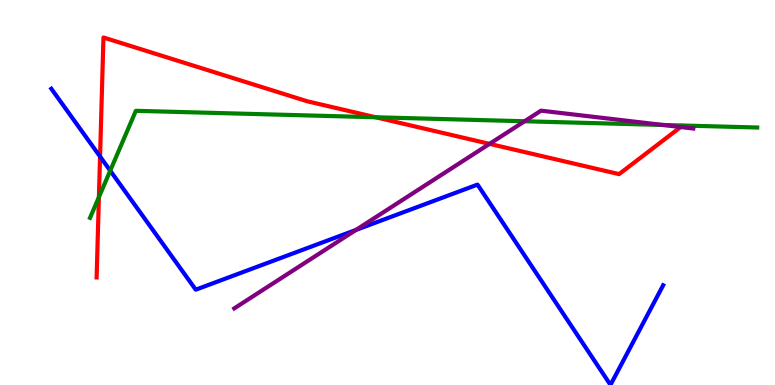[{'lines': ['blue', 'red'], 'intersections': [{'x': 1.29, 'y': 5.93}]}, {'lines': ['green', 'red'], 'intersections': [{'x': 1.28, 'y': 4.88}, {'x': 4.85, 'y': 6.95}]}, {'lines': ['purple', 'red'], 'intersections': [{'x': 6.32, 'y': 6.26}, {'x': 8.78, 'y': 6.7}]}, {'lines': ['blue', 'green'], 'intersections': [{'x': 1.42, 'y': 5.57}]}, {'lines': ['blue', 'purple'], 'intersections': [{'x': 4.59, 'y': 4.03}]}, {'lines': ['green', 'purple'], 'intersections': [{'x': 6.77, 'y': 6.85}, {'x': 8.55, 'y': 6.75}]}]